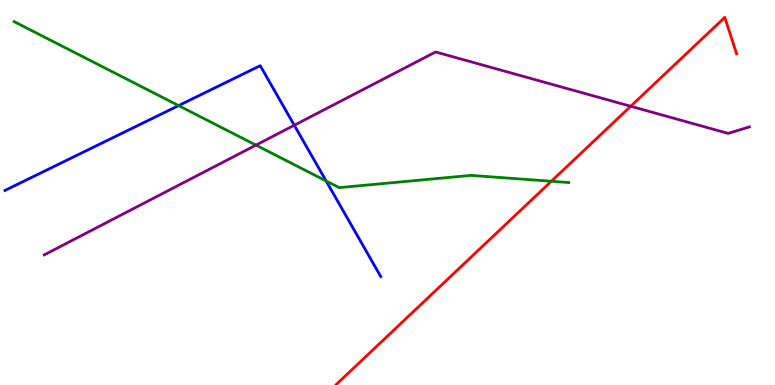[{'lines': ['blue', 'red'], 'intersections': []}, {'lines': ['green', 'red'], 'intersections': [{'x': 7.11, 'y': 5.29}]}, {'lines': ['purple', 'red'], 'intersections': [{'x': 8.14, 'y': 7.24}]}, {'lines': ['blue', 'green'], 'intersections': [{'x': 2.3, 'y': 7.26}, {'x': 4.21, 'y': 5.3}]}, {'lines': ['blue', 'purple'], 'intersections': [{'x': 3.8, 'y': 6.75}]}, {'lines': ['green', 'purple'], 'intersections': [{'x': 3.3, 'y': 6.23}]}]